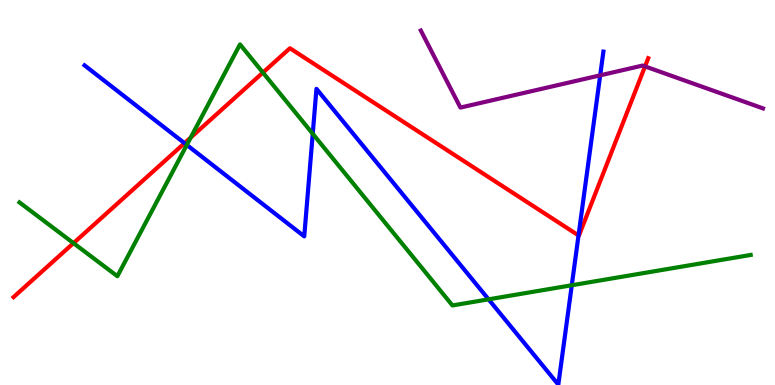[{'lines': ['blue', 'red'], 'intersections': [{'x': 2.38, 'y': 6.28}, {'x': 7.46, 'y': 3.89}]}, {'lines': ['green', 'red'], 'intersections': [{'x': 0.948, 'y': 3.68}, {'x': 2.46, 'y': 6.43}, {'x': 3.39, 'y': 8.12}]}, {'lines': ['purple', 'red'], 'intersections': [{'x': 8.32, 'y': 8.28}]}, {'lines': ['blue', 'green'], 'intersections': [{'x': 2.41, 'y': 6.24}, {'x': 4.04, 'y': 6.53}, {'x': 6.3, 'y': 2.23}, {'x': 7.38, 'y': 2.59}]}, {'lines': ['blue', 'purple'], 'intersections': [{'x': 7.74, 'y': 8.04}]}, {'lines': ['green', 'purple'], 'intersections': []}]